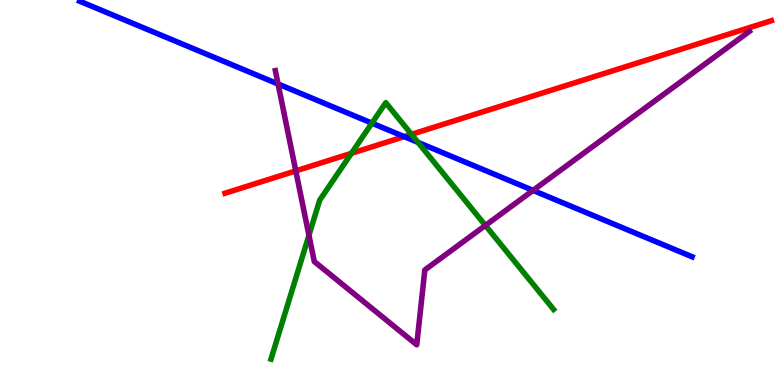[{'lines': ['blue', 'red'], 'intersections': [{'x': 5.22, 'y': 6.45}]}, {'lines': ['green', 'red'], 'intersections': [{'x': 4.54, 'y': 6.02}, {'x': 5.31, 'y': 6.51}]}, {'lines': ['purple', 'red'], 'intersections': [{'x': 3.82, 'y': 5.56}]}, {'lines': ['blue', 'green'], 'intersections': [{'x': 4.8, 'y': 6.8}, {'x': 5.39, 'y': 6.3}]}, {'lines': ['blue', 'purple'], 'intersections': [{'x': 3.59, 'y': 7.82}, {'x': 6.88, 'y': 5.05}]}, {'lines': ['green', 'purple'], 'intersections': [{'x': 3.99, 'y': 3.89}, {'x': 6.26, 'y': 4.14}]}]